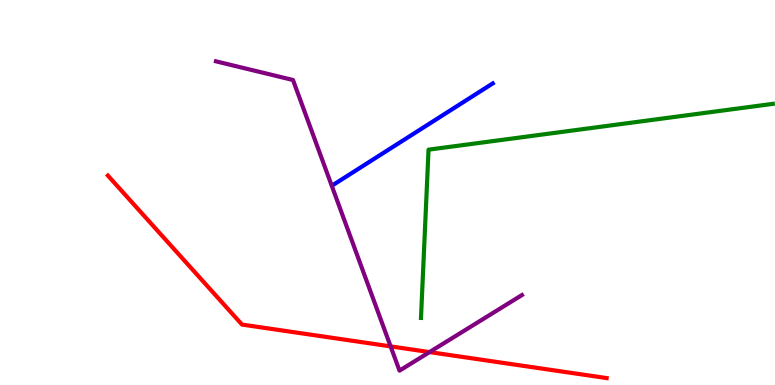[{'lines': ['blue', 'red'], 'intersections': []}, {'lines': ['green', 'red'], 'intersections': []}, {'lines': ['purple', 'red'], 'intersections': [{'x': 5.04, 'y': 1.0}, {'x': 5.54, 'y': 0.855}]}, {'lines': ['blue', 'green'], 'intersections': []}, {'lines': ['blue', 'purple'], 'intersections': []}, {'lines': ['green', 'purple'], 'intersections': []}]